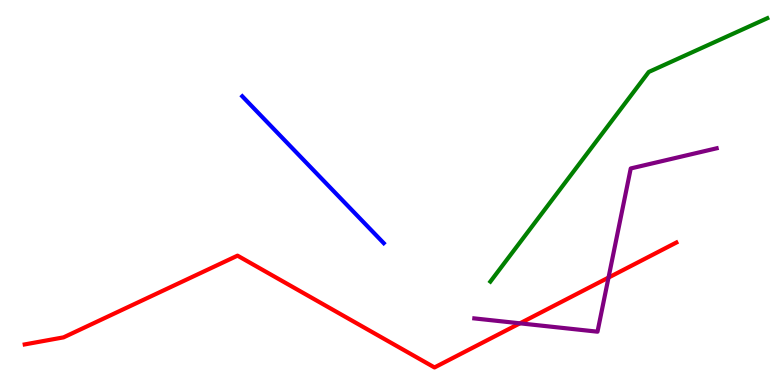[{'lines': ['blue', 'red'], 'intersections': []}, {'lines': ['green', 'red'], 'intersections': []}, {'lines': ['purple', 'red'], 'intersections': [{'x': 6.71, 'y': 1.6}, {'x': 7.85, 'y': 2.79}]}, {'lines': ['blue', 'green'], 'intersections': []}, {'lines': ['blue', 'purple'], 'intersections': []}, {'lines': ['green', 'purple'], 'intersections': []}]